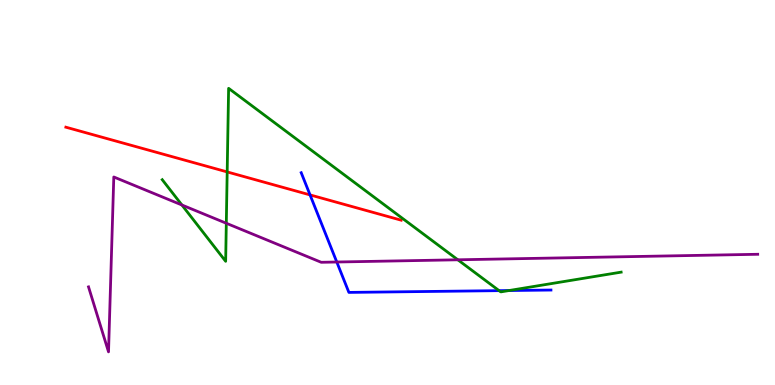[{'lines': ['blue', 'red'], 'intersections': [{'x': 4.0, 'y': 4.94}]}, {'lines': ['green', 'red'], 'intersections': [{'x': 2.93, 'y': 5.53}]}, {'lines': ['purple', 'red'], 'intersections': []}, {'lines': ['blue', 'green'], 'intersections': [{'x': 6.44, 'y': 2.45}, {'x': 6.57, 'y': 2.45}]}, {'lines': ['blue', 'purple'], 'intersections': [{'x': 4.35, 'y': 3.19}]}, {'lines': ['green', 'purple'], 'intersections': [{'x': 2.35, 'y': 4.68}, {'x': 2.92, 'y': 4.2}, {'x': 5.91, 'y': 3.25}]}]